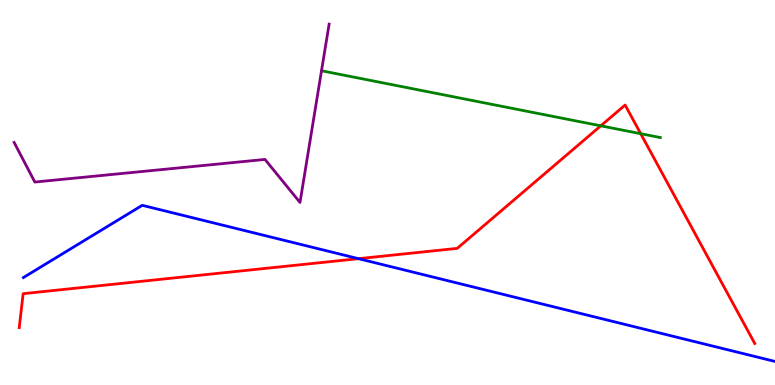[{'lines': ['blue', 'red'], 'intersections': [{'x': 4.63, 'y': 3.28}]}, {'lines': ['green', 'red'], 'intersections': [{'x': 7.75, 'y': 6.73}, {'x': 8.27, 'y': 6.53}]}, {'lines': ['purple', 'red'], 'intersections': []}, {'lines': ['blue', 'green'], 'intersections': []}, {'lines': ['blue', 'purple'], 'intersections': []}, {'lines': ['green', 'purple'], 'intersections': []}]